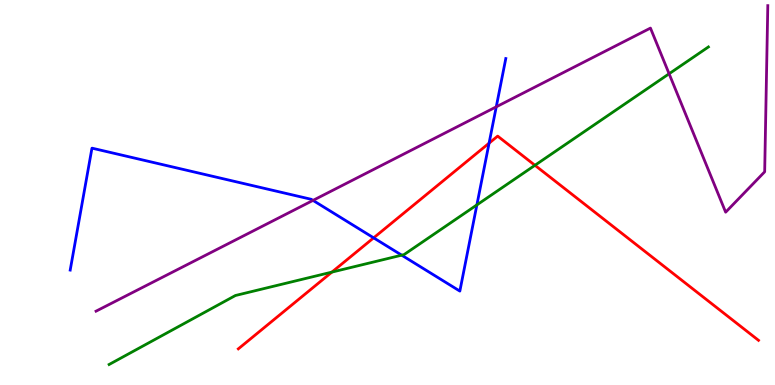[{'lines': ['blue', 'red'], 'intersections': [{'x': 4.82, 'y': 3.82}, {'x': 6.31, 'y': 6.28}]}, {'lines': ['green', 'red'], 'intersections': [{'x': 4.28, 'y': 2.93}, {'x': 6.9, 'y': 5.71}]}, {'lines': ['purple', 'red'], 'intersections': []}, {'lines': ['blue', 'green'], 'intersections': [{'x': 5.18, 'y': 3.37}, {'x': 6.15, 'y': 4.68}]}, {'lines': ['blue', 'purple'], 'intersections': [{'x': 4.04, 'y': 4.79}, {'x': 6.4, 'y': 7.23}]}, {'lines': ['green', 'purple'], 'intersections': [{'x': 8.63, 'y': 8.08}]}]